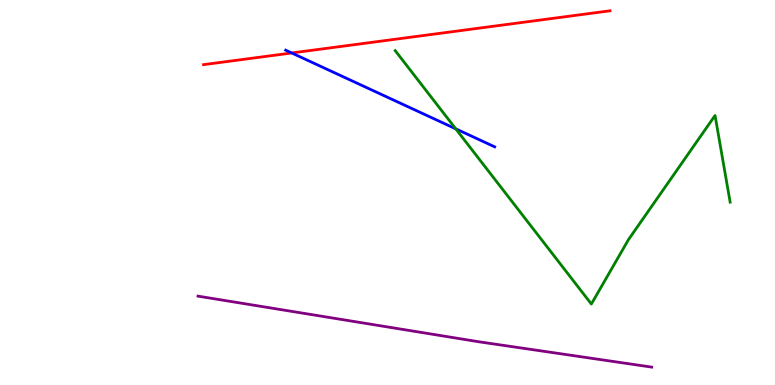[{'lines': ['blue', 'red'], 'intersections': [{'x': 3.76, 'y': 8.62}]}, {'lines': ['green', 'red'], 'intersections': []}, {'lines': ['purple', 'red'], 'intersections': []}, {'lines': ['blue', 'green'], 'intersections': [{'x': 5.88, 'y': 6.65}]}, {'lines': ['blue', 'purple'], 'intersections': []}, {'lines': ['green', 'purple'], 'intersections': []}]